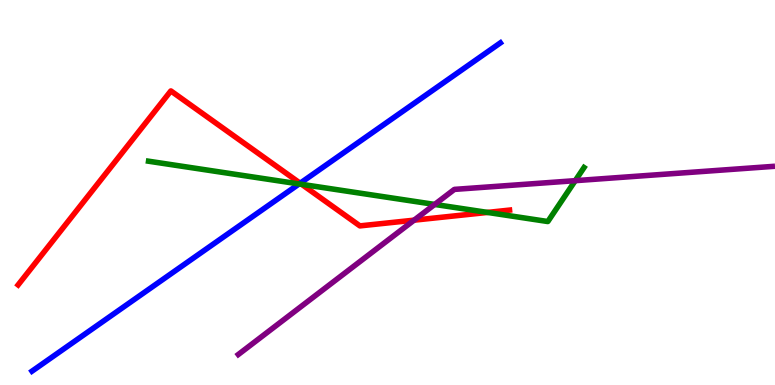[{'lines': ['blue', 'red'], 'intersections': [{'x': 3.87, 'y': 5.24}]}, {'lines': ['green', 'red'], 'intersections': [{'x': 3.89, 'y': 5.21}, {'x': 6.29, 'y': 4.48}]}, {'lines': ['purple', 'red'], 'intersections': [{'x': 5.34, 'y': 4.28}]}, {'lines': ['blue', 'green'], 'intersections': [{'x': 3.86, 'y': 5.22}]}, {'lines': ['blue', 'purple'], 'intersections': []}, {'lines': ['green', 'purple'], 'intersections': [{'x': 5.61, 'y': 4.69}, {'x': 7.42, 'y': 5.31}]}]